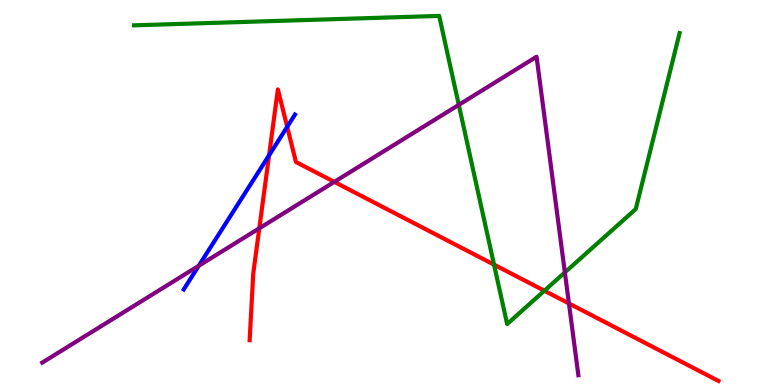[{'lines': ['blue', 'red'], 'intersections': [{'x': 3.47, 'y': 5.97}, {'x': 3.71, 'y': 6.71}]}, {'lines': ['green', 'red'], 'intersections': [{'x': 6.37, 'y': 3.13}, {'x': 7.02, 'y': 2.45}]}, {'lines': ['purple', 'red'], 'intersections': [{'x': 3.35, 'y': 4.07}, {'x': 4.31, 'y': 5.28}, {'x': 7.34, 'y': 2.12}]}, {'lines': ['blue', 'green'], 'intersections': []}, {'lines': ['blue', 'purple'], 'intersections': [{'x': 2.56, 'y': 3.1}]}, {'lines': ['green', 'purple'], 'intersections': [{'x': 5.92, 'y': 7.28}, {'x': 7.29, 'y': 2.92}]}]